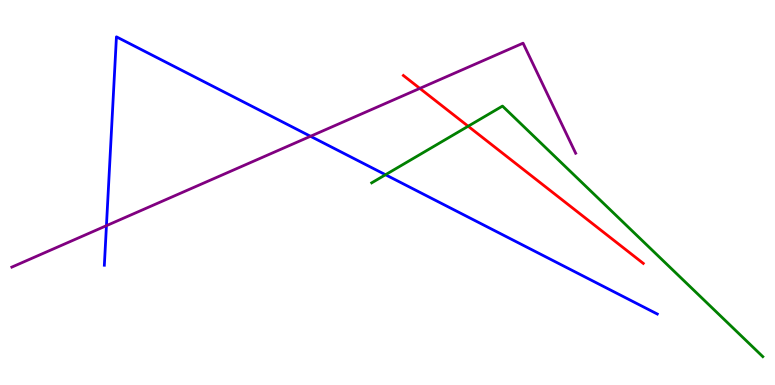[{'lines': ['blue', 'red'], 'intersections': []}, {'lines': ['green', 'red'], 'intersections': [{'x': 6.04, 'y': 6.72}]}, {'lines': ['purple', 'red'], 'intersections': [{'x': 5.42, 'y': 7.7}]}, {'lines': ['blue', 'green'], 'intersections': [{'x': 4.97, 'y': 5.46}]}, {'lines': ['blue', 'purple'], 'intersections': [{'x': 1.37, 'y': 4.14}, {'x': 4.01, 'y': 6.46}]}, {'lines': ['green', 'purple'], 'intersections': []}]